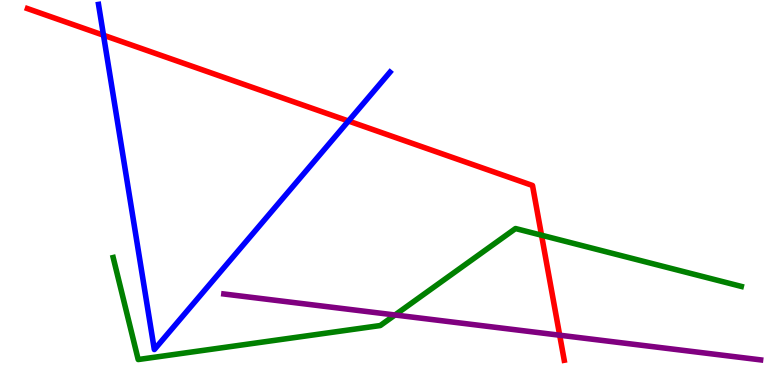[{'lines': ['blue', 'red'], 'intersections': [{'x': 1.34, 'y': 9.09}, {'x': 4.5, 'y': 6.86}]}, {'lines': ['green', 'red'], 'intersections': [{'x': 6.99, 'y': 3.89}]}, {'lines': ['purple', 'red'], 'intersections': [{'x': 7.22, 'y': 1.29}]}, {'lines': ['blue', 'green'], 'intersections': []}, {'lines': ['blue', 'purple'], 'intersections': []}, {'lines': ['green', 'purple'], 'intersections': [{'x': 5.1, 'y': 1.82}]}]